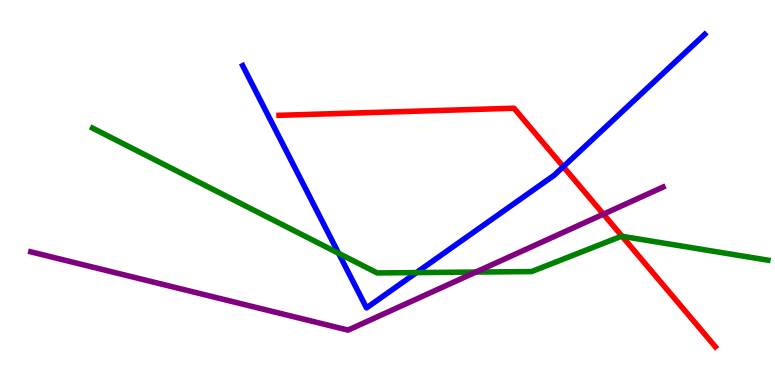[{'lines': ['blue', 'red'], 'intersections': [{'x': 7.27, 'y': 5.67}]}, {'lines': ['green', 'red'], 'intersections': [{'x': 8.03, 'y': 3.86}]}, {'lines': ['purple', 'red'], 'intersections': [{'x': 7.79, 'y': 4.44}]}, {'lines': ['blue', 'green'], 'intersections': [{'x': 4.37, 'y': 3.42}, {'x': 5.37, 'y': 2.92}]}, {'lines': ['blue', 'purple'], 'intersections': []}, {'lines': ['green', 'purple'], 'intersections': [{'x': 6.14, 'y': 2.93}]}]